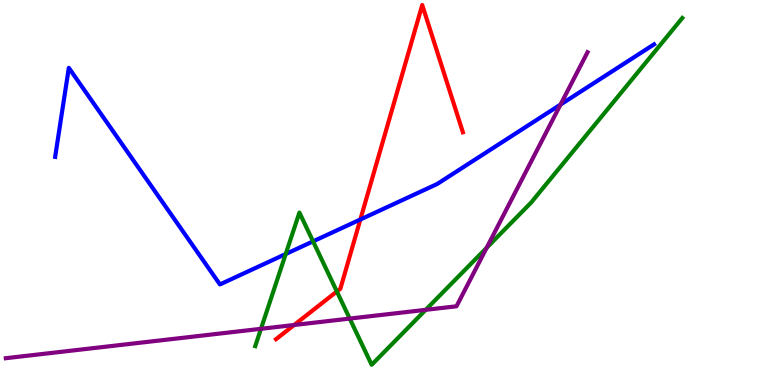[{'lines': ['blue', 'red'], 'intersections': [{'x': 4.65, 'y': 4.3}]}, {'lines': ['green', 'red'], 'intersections': [{'x': 4.35, 'y': 2.43}]}, {'lines': ['purple', 'red'], 'intersections': [{'x': 3.8, 'y': 1.56}]}, {'lines': ['blue', 'green'], 'intersections': [{'x': 3.69, 'y': 3.4}, {'x': 4.04, 'y': 3.73}]}, {'lines': ['blue', 'purple'], 'intersections': [{'x': 7.23, 'y': 7.28}]}, {'lines': ['green', 'purple'], 'intersections': [{'x': 3.37, 'y': 1.46}, {'x': 4.51, 'y': 1.73}, {'x': 5.49, 'y': 1.95}, {'x': 6.28, 'y': 3.56}]}]